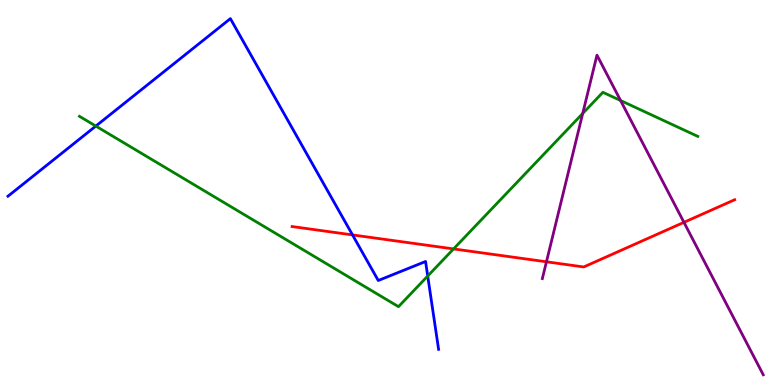[{'lines': ['blue', 'red'], 'intersections': [{'x': 4.55, 'y': 3.9}]}, {'lines': ['green', 'red'], 'intersections': [{'x': 5.85, 'y': 3.53}]}, {'lines': ['purple', 'red'], 'intersections': [{'x': 7.05, 'y': 3.2}, {'x': 8.83, 'y': 4.23}]}, {'lines': ['blue', 'green'], 'intersections': [{'x': 1.24, 'y': 6.73}, {'x': 5.52, 'y': 2.83}]}, {'lines': ['blue', 'purple'], 'intersections': []}, {'lines': ['green', 'purple'], 'intersections': [{'x': 7.52, 'y': 7.05}, {'x': 8.01, 'y': 7.39}]}]